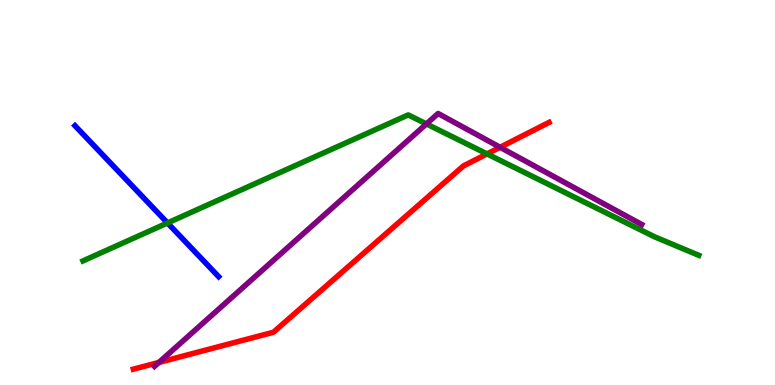[{'lines': ['blue', 'red'], 'intersections': []}, {'lines': ['green', 'red'], 'intersections': [{'x': 6.28, 'y': 6.0}]}, {'lines': ['purple', 'red'], 'intersections': [{'x': 2.05, 'y': 0.586}, {'x': 6.45, 'y': 6.17}]}, {'lines': ['blue', 'green'], 'intersections': [{'x': 2.16, 'y': 4.21}]}, {'lines': ['blue', 'purple'], 'intersections': []}, {'lines': ['green', 'purple'], 'intersections': [{'x': 5.5, 'y': 6.78}]}]